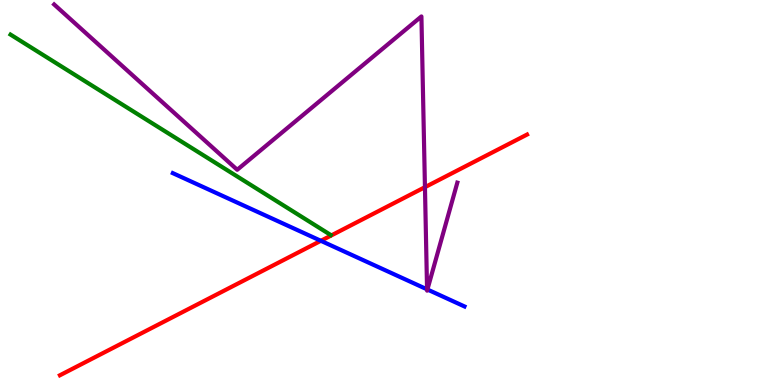[{'lines': ['blue', 'red'], 'intersections': [{'x': 4.14, 'y': 3.75}]}, {'lines': ['green', 'red'], 'intersections': []}, {'lines': ['purple', 'red'], 'intersections': [{'x': 5.48, 'y': 5.14}]}, {'lines': ['blue', 'green'], 'intersections': []}, {'lines': ['blue', 'purple'], 'intersections': [{'x': 5.51, 'y': 2.48}, {'x': 5.52, 'y': 2.48}]}, {'lines': ['green', 'purple'], 'intersections': []}]